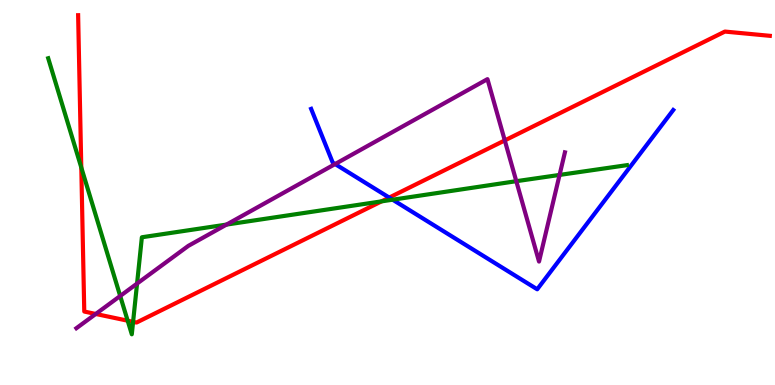[{'lines': ['blue', 'red'], 'intersections': [{'x': 5.02, 'y': 4.87}]}, {'lines': ['green', 'red'], 'intersections': [{'x': 1.05, 'y': 5.65}, {'x': 1.65, 'y': 1.67}, {'x': 1.72, 'y': 1.64}, {'x': 4.92, 'y': 4.77}]}, {'lines': ['purple', 'red'], 'intersections': [{'x': 1.24, 'y': 1.85}, {'x': 6.51, 'y': 6.35}]}, {'lines': ['blue', 'green'], 'intersections': [{'x': 5.07, 'y': 4.81}]}, {'lines': ['blue', 'purple'], 'intersections': [{'x': 4.32, 'y': 5.74}]}, {'lines': ['green', 'purple'], 'intersections': [{'x': 1.55, 'y': 2.31}, {'x': 1.77, 'y': 2.63}, {'x': 2.92, 'y': 4.17}, {'x': 6.66, 'y': 5.29}, {'x': 7.22, 'y': 5.46}]}]